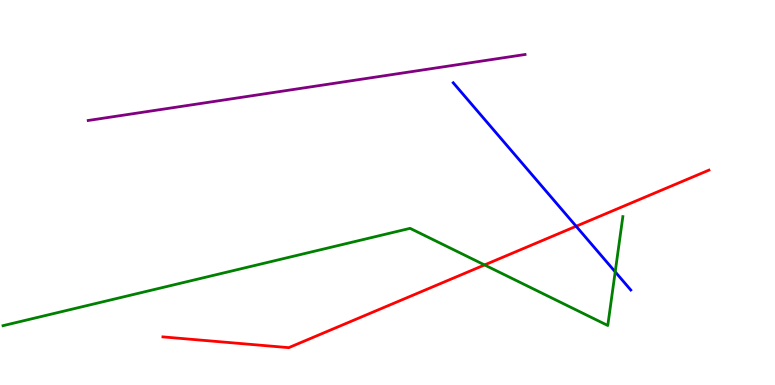[{'lines': ['blue', 'red'], 'intersections': [{'x': 7.43, 'y': 4.12}]}, {'lines': ['green', 'red'], 'intersections': [{'x': 6.25, 'y': 3.12}]}, {'lines': ['purple', 'red'], 'intersections': []}, {'lines': ['blue', 'green'], 'intersections': [{'x': 7.94, 'y': 2.94}]}, {'lines': ['blue', 'purple'], 'intersections': []}, {'lines': ['green', 'purple'], 'intersections': []}]